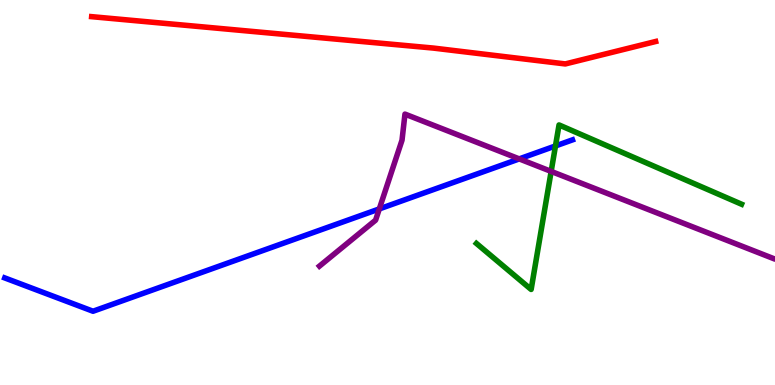[{'lines': ['blue', 'red'], 'intersections': []}, {'lines': ['green', 'red'], 'intersections': []}, {'lines': ['purple', 'red'], 'intersections': []}, {'lines': ['blue', 'green'], 'intersections': [{'x': 7.17, 'y': 6.21}]}, {'lines': ['blue', 'purple'], 'intersections': [{'x': 4.89, 'y': 4.57}, {'x': 6.7, 'y': 5.87}]}, {'lines': ['green', 'purple'], 'intersections': [{'x': 7.11, 'y': 5.55}]}]